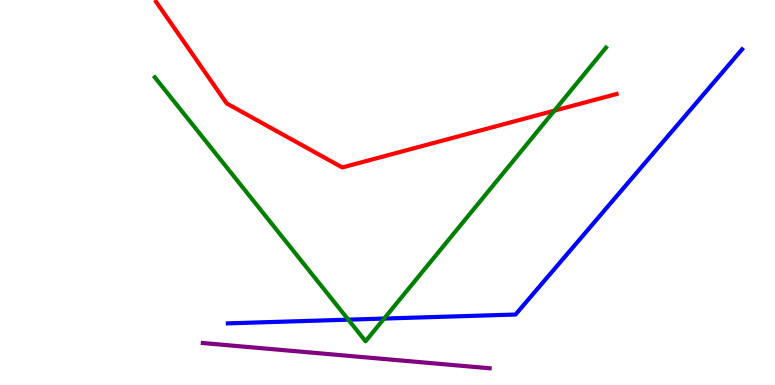[{'lines': ['blue', 'red'], 'intersections': []}, {'lines': ['green', 'red'], 'intersections': [{'x': 7.15, 'y': 7.13}]}, {'lines': ['purple', 'red'], 'intersections': []}, {'lines': ['blue', 'green'], 'intersections': [{'x': 4.49, 'y': 1.7}, {'x': 4.96, 'y': 1.73}]}, {'lines': ['blue', 'purple'], 'intersections': []}, {'lines': ['green', 'purple'], 'intersections': []}]